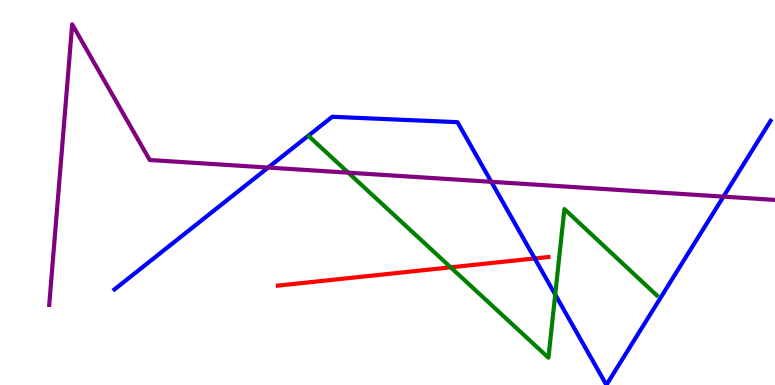[{'lines': ['blue', 'red'], 'intersections': [{'x': 6.9, 'y': 3.29}]}, {'lines': ['green', 'red'], 'intersections': [{'x': 5.82, 'y': 3.06}]}, {'lines': ['purple', 'red'], 'intersections': []}, {'lines': ['blue', 'green'], 'intersections': [{'x': 7.16, 'y': 2.35}]}, {'lines': ['blue', 'purple'], 'intersections': [{'x': 3.46, 'y': 5.65}, {'x': 6.34, 'y': 5.28}, {'x': 9.33, 'y': 4.89}]}, {'lines': ['green', 'purple'], 'intersections': [{'x': 4.49, 'y': 5.51}]}]